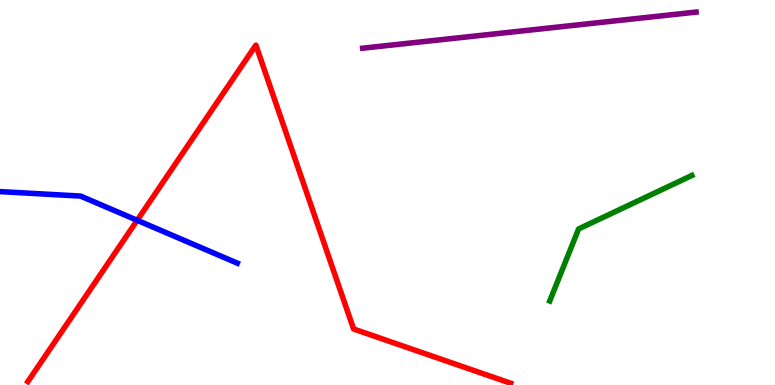[{'lines': ['blue', 'red'], 'intersections': [{'x': 1.77, 'y': 4.28}]}, {'lines': ['green', 'red'], 'intersections': []}, {'lines': ['purple', 'red'], 'intersections': []}, {'lines': ['blue', 'green'], 'intersections': []}, {'lines': ['blue', 'purple'], 'intersections': []}, {'lines': ['green', 'purple'], 'intersections': []}]